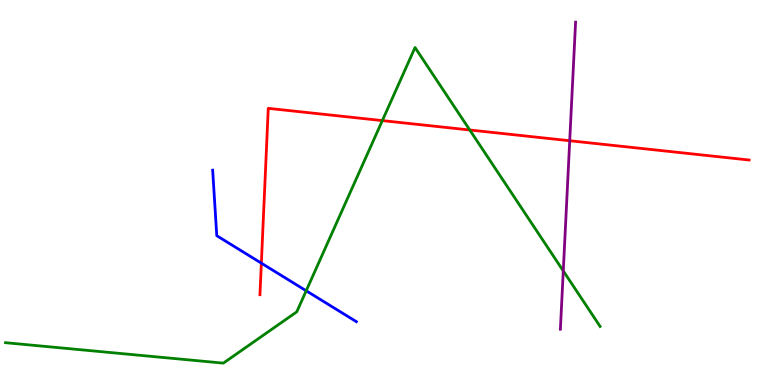[{'lines': ['blue', 'red'], 'intersections': [{'x': 3.37, 'y': 3.16}]}, {'lines': ['green', 'red'], 'intersections': [{'x': 4.93, 'y': 6.87}, {'x': 6.06, 'y': 6.62}]}, {'lines': ['purple', 'red'], 'intersections': [{'x': 7.35, 'y': 6.34}]}, {'lines': ['blue', 'green'], 'intersections': [{'x': 3.95, 'y': 2.45}]}, {'lines': ['blue', 'purple'], 'intersections': []}, {'lines': ['green', 'purple'], 'intersections': [{'x': 7.27, 'y': 2.96}]}]